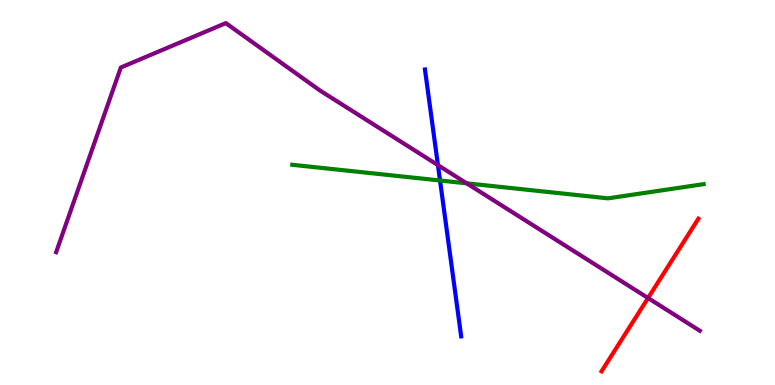[{'lines': ['blue', 'red'], 'intersections': []}, {'lines': ['green', 'red'], 'intersections': []}, {'lines': ['purple', 'red'], 'intersections': [{'x': 8.36, 'y': 2.26}]}, {'lines': ['blue', 'green'], 'intersections': [{'x': 5.68, 'y': 5.31}]}, {'lines': ['blue', 'purple'], 'intersections': [{'x': 5.65, 'y': 5.71}]}, {'lines': ['green', 'purple'], 'intersections': [{'x': 6.02, 'y': 5.24}]}]